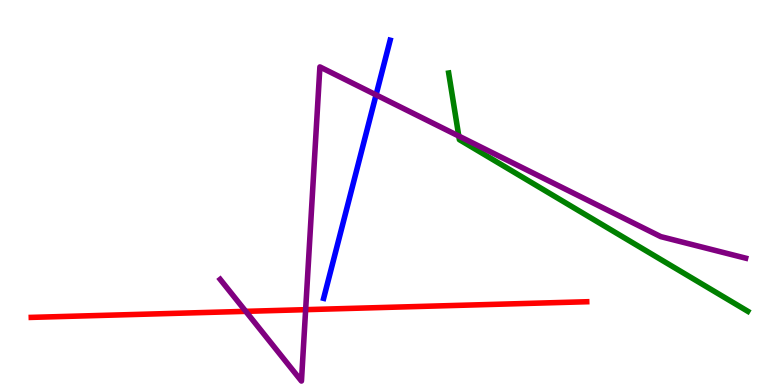[{'lines': ['blue', 'red'], 'intersections': []}, {'lines': ['green', 'red'], 'intersections': []}, {'lines': ['purple', 'red'], 'intersections': [{'x': 3.17, 'y': 1.91}, {'x': 3.94, 'y': 1.96}]}, {'lines': ['blue', 'green'], 'intersections': []}, {'lines': ['blue', 'purple'], 'intersections': [{'x': 4.85, 'y': 7.54}]}, {'lines': ['green', 'purple'], 'intersections': [{'x': 5.92, 'y': 6.47}]}]